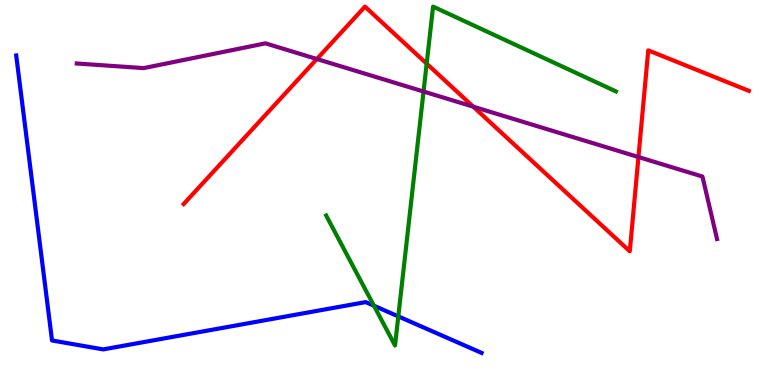[{'lines': ['blue', 'red'], 'intersections': []}, {'lines': ['green', 'red'], 'intersections': [{'x': 5.51, 'y': 8.35}]}, {'lines': ['purple', 'red'], 'intersections': [{'x': 4.09, 'y': 8.47}, {'x': 6.11, 'y': 7.23}, {'x': 8.24, 'y': 5.92}]}, {'lines': ['blue', 'green'], 'intersections': [{'x': 4.83, 'y': 2.06}, {'x': 5.14, 'y': 1.78}]}, {'lines': ['blue', 'purple'], 'intersections': []}, {'lines': ['green', 'purple'], 'intersections': [{'x': 5.47, 'y': 7.62}]}]